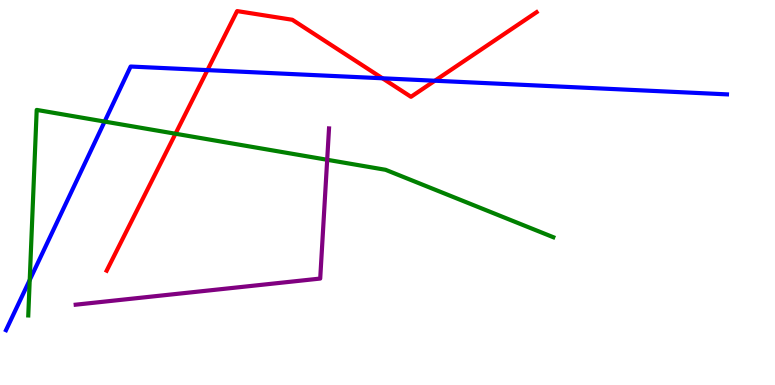[{'lines': ['blue', 'red'], 'intersections': [{'x': 2.68, 'y': 8.18}, {'x': 4.93, 'y': 7.97}, {'x': 5.61, 'y': 7.9}]}, {'lines': ['green', 'red'], 'intersections': [{'x': 2.26, 'y': 6.53}]}, {'lines': ['purple', 'red'], 'intersections': []}, {'lines': ['blue', 'green'], 'intersections': [{'x': 0.384, 'y': 2.73}, {'x': 1.35, 'y': 6.84}]}, {'lines': ['blue', 'purple'], 'intersections': []}, {'lines': ['green', 'purple'], 'intersections': [{'x': 4.22, 'y': 5.85}]}]